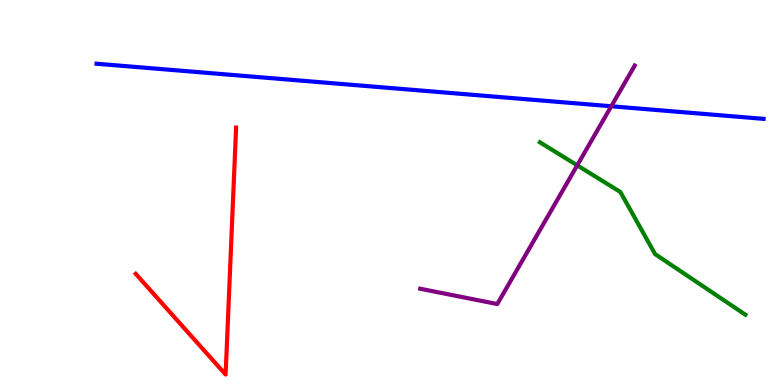[{'lines': ['blue', 'red'], 'intersections': []}, {'lines': ['green', 'red'], 'intersections': []}, {'lines': ['purple', 'red'], 'intersections': []}, {'lines': ['blue', 'green'], 'intersections': []}, {'lines': ['blue', 'purple'], 'intersections': [{'x': 7.89, 'y': 7.24}]}, {'lines': ['green', 'purple'], 'intersections': [{'x': 7.45, 'y': 5.71}]}]